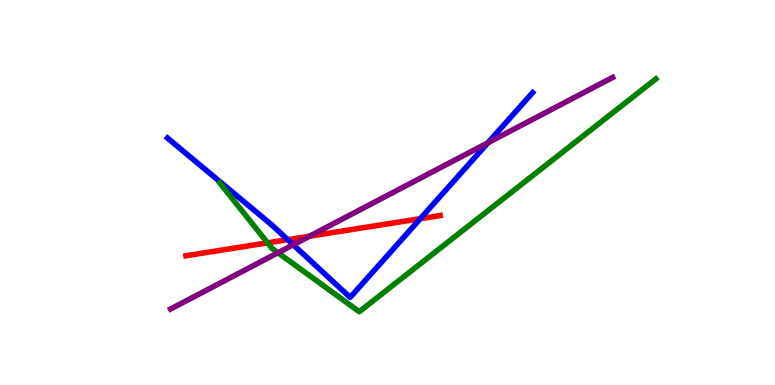[{'lines': ['blue', 'red'], 'intersections': [{'x': 3.71, 'y': 3.78}, {'x': 5.42, 'y': 4.32}]}, {'lines': ['green', 'red'], 'intersections': [{'x': 3.45, 'y': 3.69}]}, {'lines': ['purple', 'red'], 'intersections': [{'x': 3.99, 'y': 3.86}]}, {'lines': ['blue', 'green'], 'intersections': []}, {'lines': ['blue', 'purple'], 'intersections': [{'x': 3.78, 'y': 3.64}, {'x': 6.3, 'y': 6.29}]}, {'lines': ['green', 'purple'], 'intersections': [{'x': 3.59, 'y': 3.44}]}]